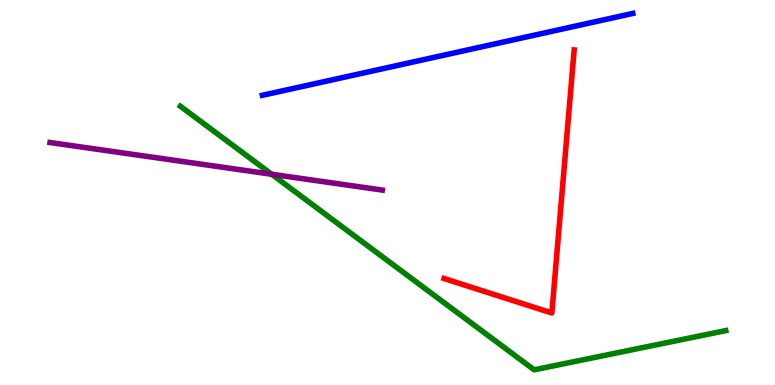[{'lines': ['blue', 'red'], 'intersections': []}, {'lines': ['green', 'red'], 'intersections': []}, {'lines': ['purple', 'red'], 'intersections': []}, {'lines': ['blue', 'green'], 'intersections': []}, {'lines': ['blue', 'purple'], 'intersections': []}, {'lines': ['green', 'purple'], 'intersections': [{'x': 3.51, 'y': 5.47}]}]